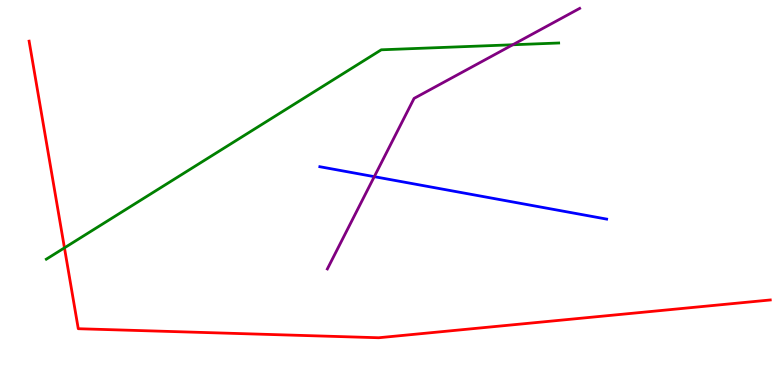[{'lines': ['blue', 'red'], 'intersections': []}, {'lines': ['green', 'red'], 'intersections': [{'x': 0.832, 'y': 3.56}]}, {'lines': ['purple', 'red'], 'intersections': []}, {'lines': ['blue', 'green'], 'intersections': []}, {'lines': ['blue', 'purple'], 'intersections': [{'x': 4.83, 'y': 5.41}]}, {'lines': ['green', 'purple'], 'intersections': [{'x': 6.62, 'y': 8.84}]}]